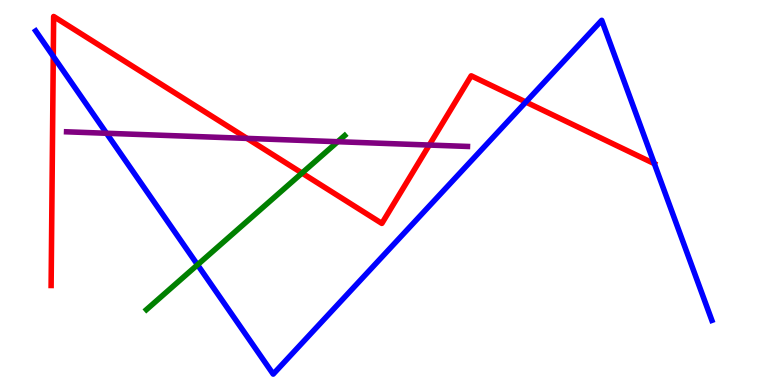[{'lines': ['blue', 'red'], 'intersections': [{'x': 0.687, 'y': 8.54}, {'x': 6.79, 'y': 7.35}, {'x': 8.44, 'y': 5.75}]}, {'lines': ['green', 'red'], 'intersections': [{'x': 3.9, 'y': 5.5}]}, {'lines': ['purple', 'red'], 'intersections': [{'x': 3.19, 'y': 6.41}, {'x': 5.54, 'y': 6.23}]}, {'lines': ['blue', 'green'], 'intersections': [{'x': 2.55, 'y': 3.12}]}, {'lines': ['blue', 'purple'], 'intersections': [{'x': 1.37, 'y': 6.54}]}, {'lines': ['green', 'purple'], 'intersections': [{'x': 4.36, 'y': 6.32}]}]